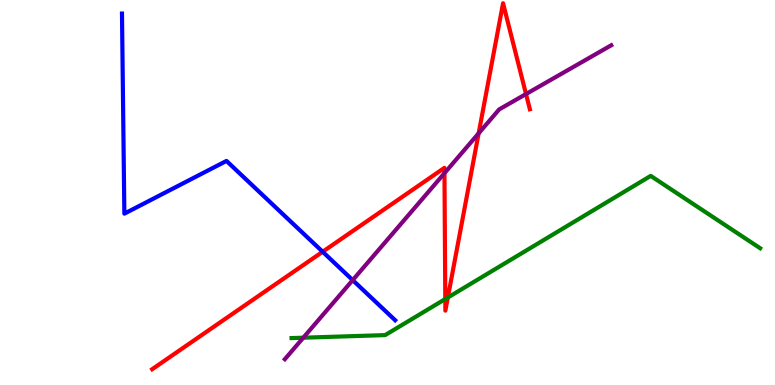[{'lines': ['blue', 'red'], 'intersections': [{'x': 4.16, 'y': 3.46}]}, {'lines': ['green', 'red'], 'intersections': [{'x': 5.75, 'y': 2.23}, {'x': 5.78, 'y': 2.27}]}, {'lines': ['purple', 'red'], 'intersections': [{'x': 5.73, 'y': 5.5}, {'x': 6.18, 'y': 6.54}, {'x': 6.79, 'y': 7.56}]}, {'lines': ['blue', 'green'], 'intersections': []}, {'lines': ['blue', 'purple'], 'intersections': [{'x': 4.55, 'y': 2.72}]}, {'lines': ['green', 'purple'], 'intersections': [{'x': 3.91, 'y': 1.23}]}]